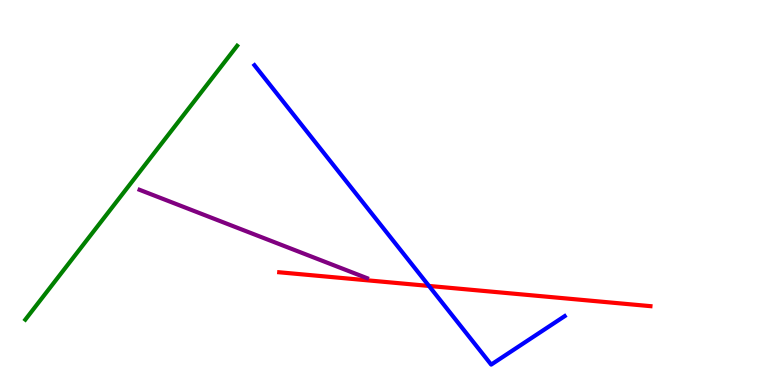[{'lines': ['blue', 'red'], 'intersections': [{'x': 5.54, 'y': 2.57}]}, {'lines': ['green', 'red'], 'intersections': []}, {'lines': ['purple', 'red'], 'intersections': []}, {'lines': ['blue', 'green'], 'intersections': []}, {'lines': ['blue', 'purple'], 'intersections': []}, {'lines': ['green', 'purple'], 'intersections': []}]